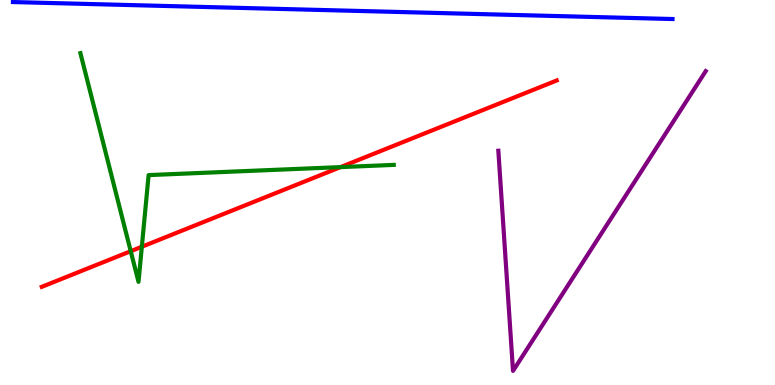[{'lines': ['blue', 'red'], 'intersections': []}, {'lines': ['green', 'red'], 'intersections': [{'x': 1.69, 'y': 3.48}, {'x': 1.83, 'y': 3.59}, {'x': 4.39, 'y': 5.66}]}, {'lines': ['purple', 'red'], 'intersections': []}, {'lines': ['blue', 'green'], 'intersections': []}, {'lines': ['blue', 'purple'], 'intersections': []}, {'lines': ['green', 'purple'], 'intersections': []}]